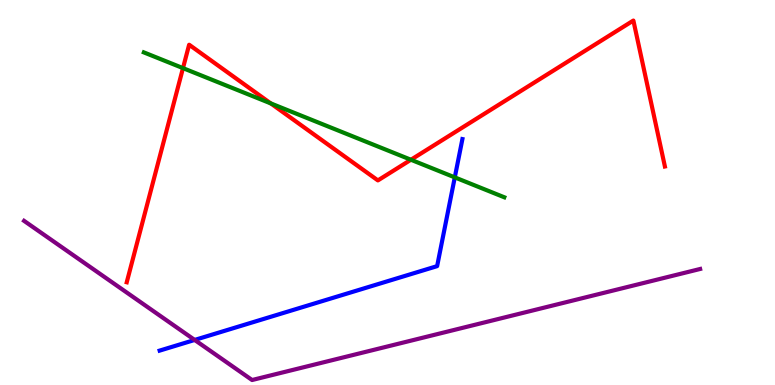[{'lines': ['blue', 'red'], 'intersections': []}, {'lines': ['green', 'red'], 'intersections': [{'x': 2.36, 'y': 8.23}, {'x': 3.49, 'y': 7.31}, {'x': 5.3, 'y': 5.85}]}, {'lines': ['purple', 'red'], 'intersections': []}, {'lines': ['blue', 'green'], 'intersections': [{'x': 5.87, 'y': 5.39}]}, {'lines': ['blue', 'purple'], 'intersections': [{'x': 2.51, 'y': 1.17}]}, {'lines': ['green', 'purple'], 'intersections': []}]